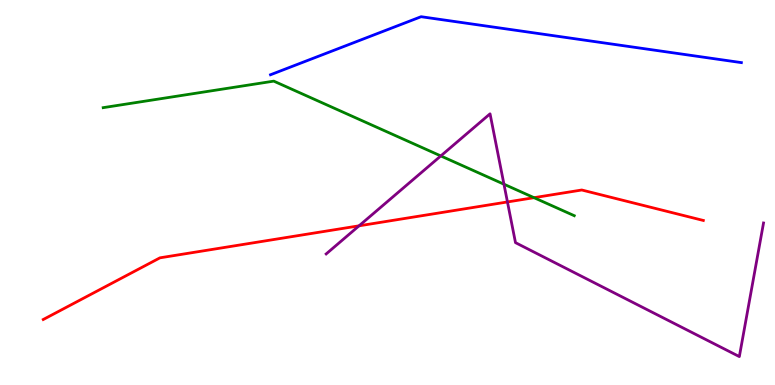[{'lines': ['blue', 'red'], 'intersections': []}, {'lines': ['green', 'red'], 'intersections': [{'x': 6.89, 'y': 4.87}]}, {'lines': ['purple', 'red'], 'intersections': [{'x': 4.63, 'y': 4.13}, {'x': 6.55, 'y': 4.75}]}, {'lines': ['blue', 'green'], 'intersections': []}, {'lines': ['blue', 'purple'], 'intersections': []}, {'lines': ['green', 'purple'], 'intersections': [{'x': 5.69, 'y': 5.95}, {'x': 6.5, 'y': 5.22}]}]